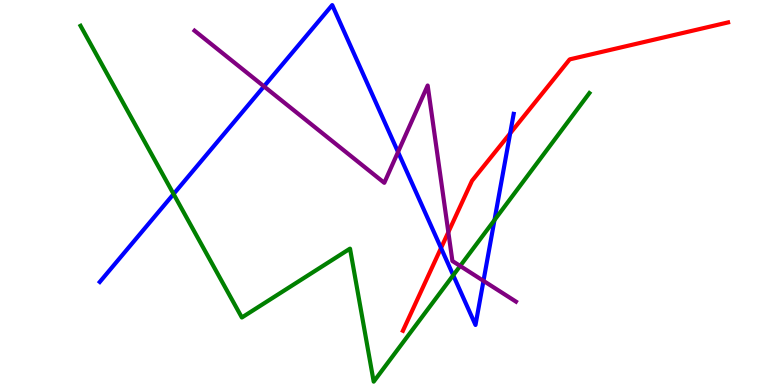[{'lines': ['blue', 'red'], 'intersections': [{'x': 5.69, 'y': 3.56}, {'x': 6.58, 'y': 6.54}]}, {'lines': ['green', 'red'], 'intersections': []}, {'lines': ['purple', 'red'], 'intersections': [{'x': 5.78, 'y': 3.97}]}, {'lines': ['blue', 'green'], 'intersections': [{'x': 2.24, 'y': 4.96}, {'x': 5.85, 'y': 2.85}, {'x': 6.38, 'y': 4.28}]}, {'lines': ['blue', 'purple'], 'intersections': [{'x': 3.41, 'y': 7.76}, {'x': 5.14, 'y': 6.05}, {'x': 6.24, 'y': 2.7}]}, {'lines': ['green', 'purple'], 'intersections': [{'x': 5.94, 'y': 3.09}]}]